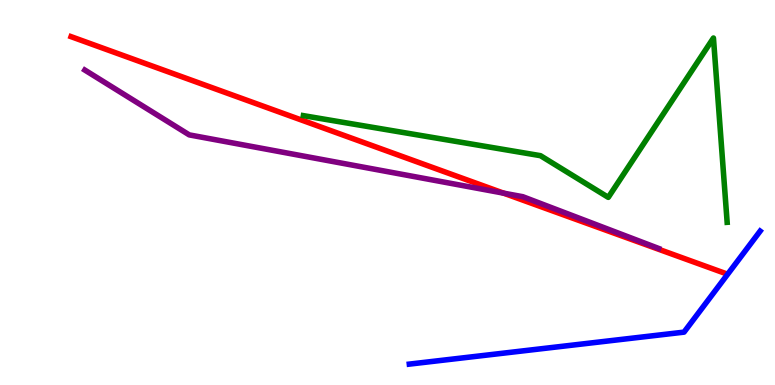[{'lines': ['blue', 'red'], 'intersections': []}, {'lines': ['green', 'red'], 'intersections': []}, {'lines': ['purple', 'red'], 'intersections': [{'x': 6.5, 'y': 4.98}]}, {'lines': ['blue', 'green'], 'intersections': []}, {'lines': ['blue', 'purple'], 'intersections': []}, {'lines': ['green', 'purple'], 'intersections': []}]